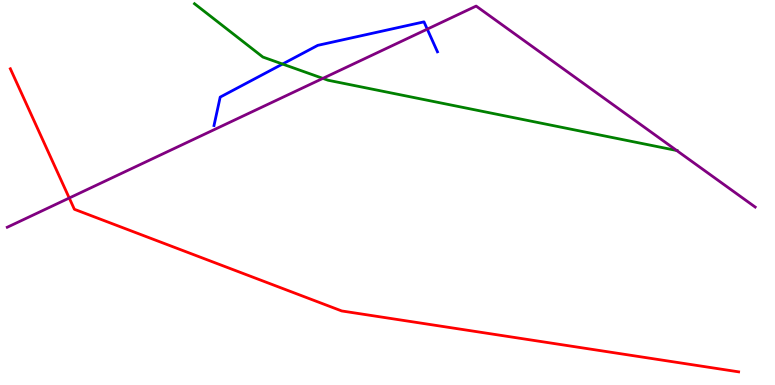[{'lines': ['blue', 'red'], 'intersections': []}, {'lines': ['green', 'red'], 'intersections': []}, {'lines': ['purple', 'red'], 'intersections': [{'x': 0.893, 'y': 4.86}]}, {'lines': ['blue', 'green'], 'intersections': [{'x': 3.65, 'y': 8.34}]}, {'lines': ['blue', 'purple'], 'intersections': [{'x': 5.51, 'y': 9.24}]}, {'lines': ['green', 'purple'], 'intersections': [{'x': 4.17, 'y': 7.96}, {'x': 8.73, 'y': 6.09}]}]